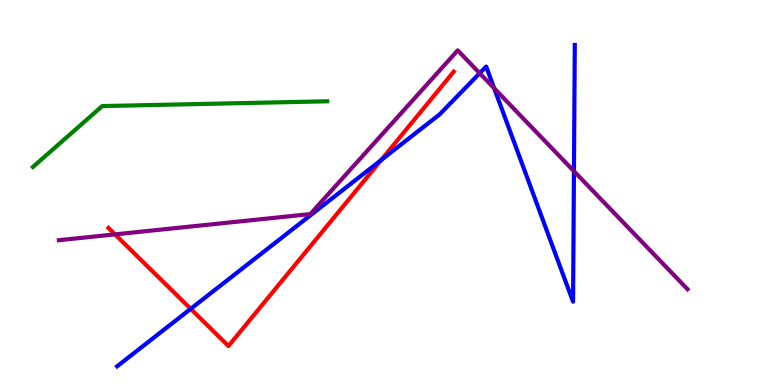[{'lines': ['blue', 'red'], 'intersections': [{'x': 2.46, 'y': 1.98}, {'x': 4.92, 'y': 5.84}]}, {'lines': ['green', 'red'], 'intersections': []}, {'lines': ['purple', 'red'], 'intersections': [{'x': 1.48, 'y': 3.91}]}, {'lines': ['blue', 'green'], 'intersections': []}, {'lines': ['blue', 'purple'], 'intersections': [{'x': 6.19, 'y': 8.1}, {'x': 6.38, 'y': 7.71}, {'x': 7.41, 'y': 5.55}]}, {'lines': ['green', 'purple'], 'intersections': []}]